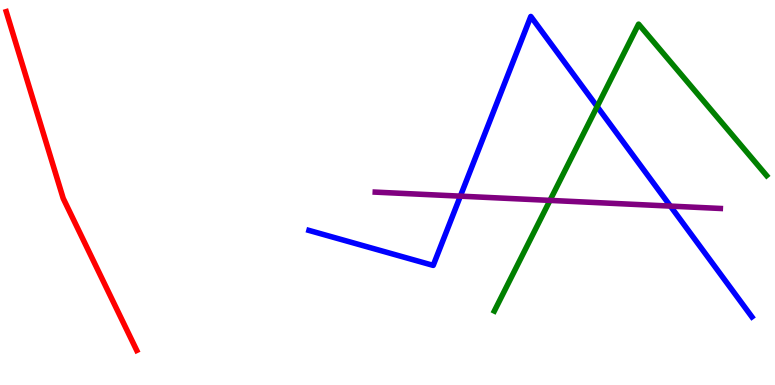[{'lines': ['blue', 'red'], 'intersections': []}, {'lines': ['green', 'red'], 'intersections': []}, {'lines': ['purple', 'red'], 'intersections': []}, {'lines': ['blue', 'green'], 'intersections': [{'x': 7.71, 'y': 7.23}]}, {'lines': ['blue', 'purple'], 'intersections': [{'x': 5.94, 'y': 4.91}, {'x': 8.65, 'y': 4.65}]}, {'lines': ['green', 'purple'], 'intersections': [{'x': 7.1, 'y': 4.79}]}]